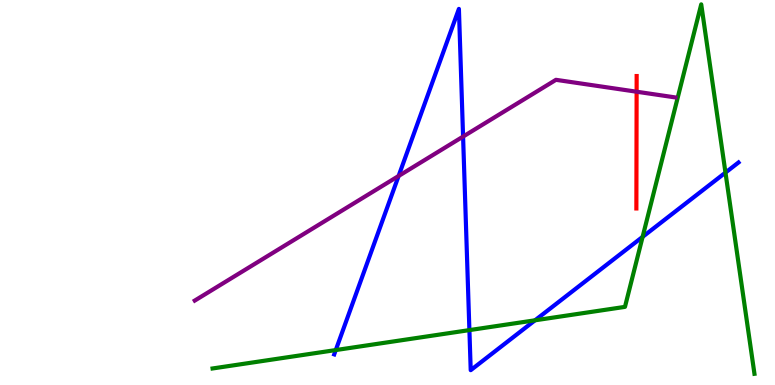[{'lines': ['blue', 'red'], 'intersections': []}, {'lines': ['green', 'red'], 'intersections': []}, {'lines': ['purple', 'red'], 'intersections': [{'x': 8.21, 'y': 7.62}]}, {'lines': ['blue', 'green'], 'intersections': [{'x': 4.33, 'y': 0.907}, {'x': 6.06, 'y': 1.43}, {'x': 6.9, 'y': 1.68}, {'x': 8.29, 'y': 3.85}, {'x': 9.36, 'y': 5.52}]}, {'lines': ['blue', 'purple'], 'intersections': [{'x': 5.14, 'y': 5.43}, {'x': 5.98, 'y': 6.45}]}, {'lines': ['green', 'purple'], 'intersections': []}]